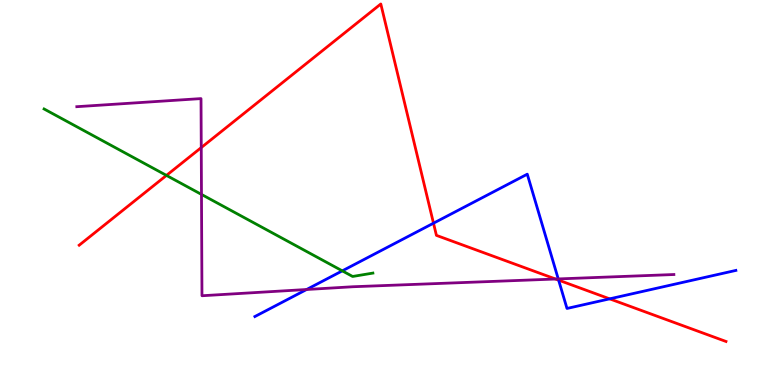[{'lines': ['blue', 'red'], 'intersections': [{'x': 5.59, 'y': 4.2}, {'x': 7.21, 'y': 2.72}, {'x': 7.87, 'y': 2.24}]}, {'lines': ['green', 'red'], 'intersections': [{'x': 2.15, 'y': 5.44}]}, {'lines': ['purple', 'red'], 'intersections': [{'x': 2.6, 'y': 6.17}, {'x': 7.17, 'y': 2.75}]}, {'lines': ['blue', 'green'], 'intersections': [{'x': 4.42, 'y': 2.96}]}, {'lines': ['blue', 'purple'], 'intersections': [{'x': 3.96, 'y': 2.48}, {'x': 7.2, 'y': 2.76}]}, {'lines': ['green', 'purple'], 'intersections': [{'x': 2.6, 'y': 4.95}]}]